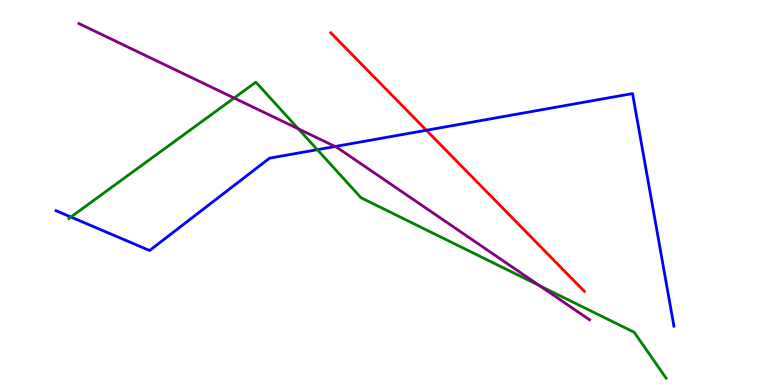[{'lines': ['blue', 'red'], 'intersections': [{'x': 5.5, 'y': 6.62}]}, {'lines': ['green', 'red'], 'intersections': []}, {'lines': ['purple', 'red'], 'intersections': []}, {'lines': ['blue', 'green'], 'intersections': [{'x': 0.915, 'y': 4.36}, {'x': 4.09, 'y': 6.11}]}, {'lines': ['blue', 'purple'], 'intersections': [{'x': 4.32, 'y': 6.19}]}, {'lines': ['green', 'purple'], 'intersections': [{'x': 3.02, 'y': 7.45}, {'x': 3.85, 'y': 6.65}, {'x': 6.96, 'y': 2.58}]}]